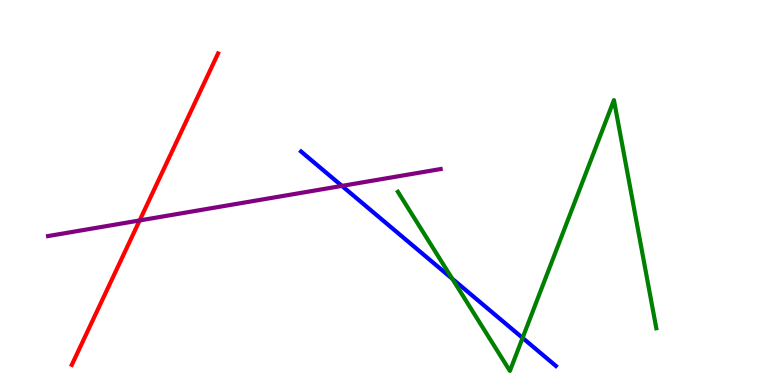[{'lines': ['blue', 'red'], 'intersections': []}, {'lines': ['green', 'red'], 'intersections': []}, {'lines': ['purple', 'red'], 'intersections': [{'x': 1.8, 'y': 4.27}]}, {'lines': ['blue', 'green'], 'intersections': [{'x': 5.84, 'y': 2.76}, {'x': 6.74, 'y': 1.22}]}, {'lines': ['blue', 'purple'], 'intersections': [{'x': 4.41, 'y': 5.17}]}, {'lines': ['green', 'purple'], 'intersections': []}]